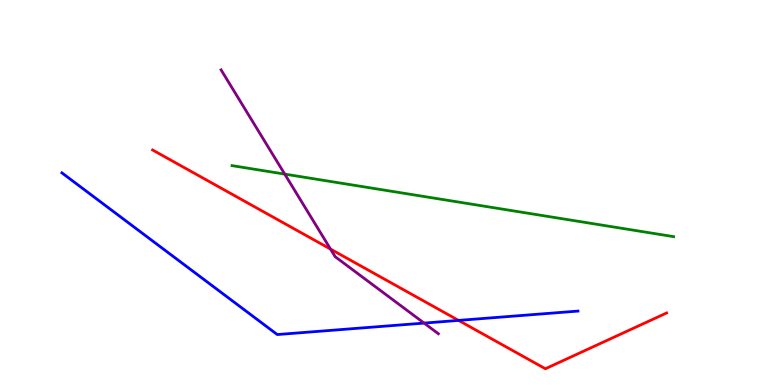[{'lines': ['blue', 'red'], 'intersections': [{'x': 5.92, 'y': 1.68}]}, {'lines': ['green', 'red'], 'intersections': []}, {'lines': ['purple', 'red'], 'intersections': [{'x': 4.26, 'y': 3.53}]}, {'lines': ['blue', 'green'], 'intersections': []}, {'lines': ['blue', 'purple'], 'intersections': [{'x': 5.47, 'y': 1.61}]}, {'lines': ['green', 'purple'], 'intersections': [{'x': 3.67, 'y': 5.48}]}]